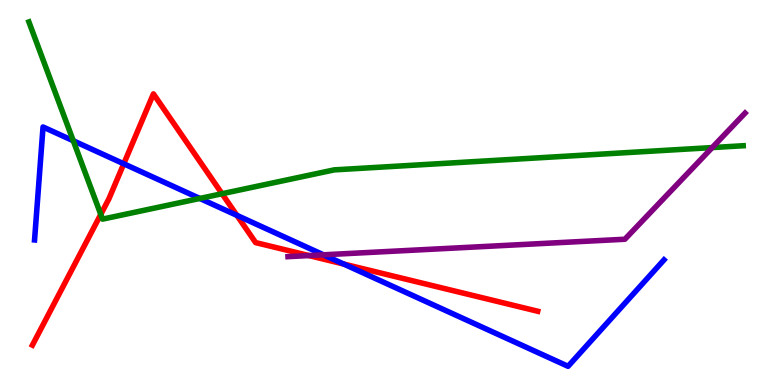[{'lines': ['blue', 'red'], 'intersections': [{'x': 1.6, 'y': 5.75}, {'x': 3.06, 'y': 4.41}, {'x': 4.43, 'y': 3.14}]}, {'lines': ['green', 'red'], 'intersections': [{'x': 1.3, 'y': 4.43}, {'x': 2.87, 'y': 4.97}]}, {'lines': ['purple', 'red'], 'intersections': [{'x': 3.99, 'y': 3.36}]}, {'lines': ['blue', 'green'], 'intersections': [{'x': 0.946, 'y': 6.34}, {'x': 2.58, 'y': 4.85}]}, {'lines': ['blue', 'purple'], 'intersections': [{'x': 4.17, 'y': 3.38}]}, {'lines': ['green', 'purple'], 'intersections': [{'x': 9.19, 'y': 6.17}]}]